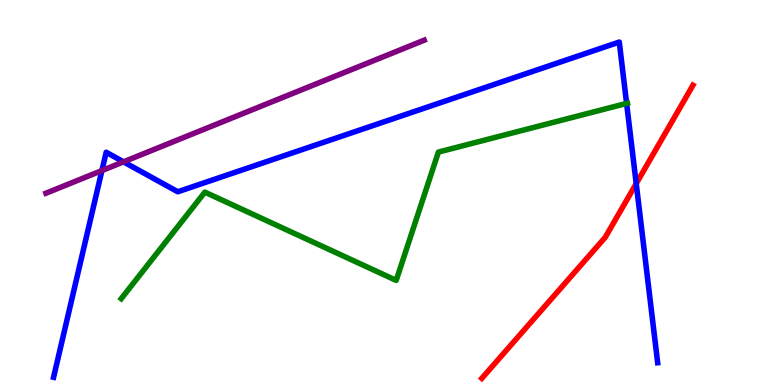[{'lines': ['blue', 'red'], 'intersections': [{'x': 8.21, 'y': 5.23}]}, {'lines': ['green', 'red'], 'intersections': []}, {'lines': ['purple', 'red'], 'intersections': []}, {'lines': ['blue', 'green'], 'intersections': [{'x': 8.09, 'y': 7.31}]}, {'lines': ['blue', 'purple'], 'intersections': [{'x': 1.31, 'y': 5.57}, {'x': 1.59, 'y': 5.8}]}, {'lines': ['green', 'purple'], 'intersections': []}]